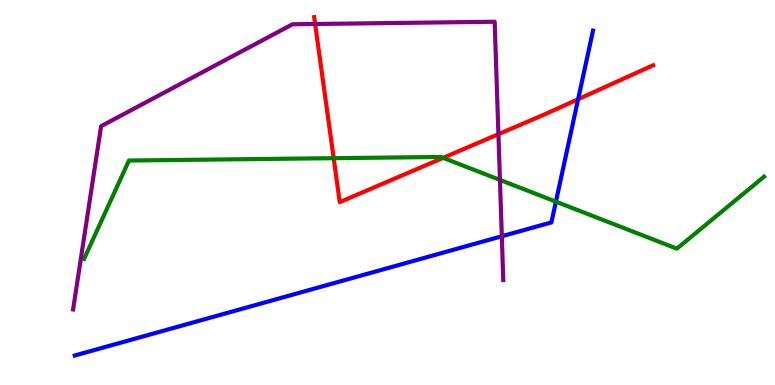[{'lines': ['blue', 'red'], 'intersections': [{'x': 7.46, 'y': 7.42}]}, {'lines': ['green', 'red'], 'intersections': [{'x': 4.31, 'y': 5.89}, {'x': 5.72, 'y': 5.9}]}, {'lines': ['purple', 'red'], 'intersections': [{'x': 4.07, 'y': 9.38}, {'x': 6.43, 'y': 6.51}]}, {'lines': ['blue', 'green'], 'intersections': [{'x': 7.17, 'y': 4.76}]}, {'lines': ['blue', 'purple'], 'intersections': [{'x': 6.48, 'y': 3.86}]}, {'lines': ['green', 'purple'], 'intersections': [{'x': 6.45, 'y': 5.33}]}]